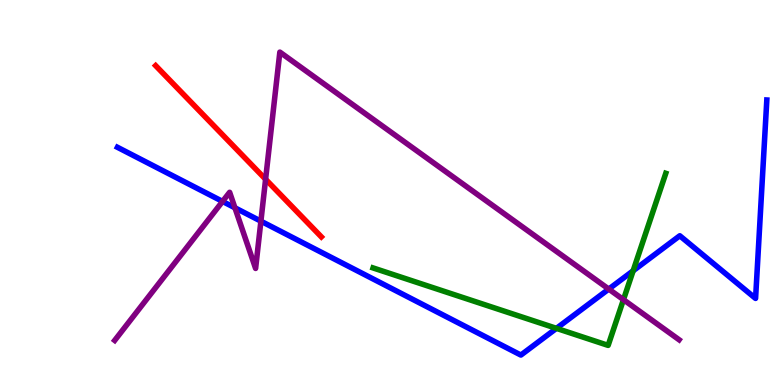[{'lines': ['blue', 'red'], 'intersections': []}, {'lines': ['green', 'red'], 'intersections': []}, {'lines': ['purple', 'red'], 'intersections': [{'x': 3.43, 'y': 5.34}]}, {'lines': ['blue', 'green'], 'intersections': [{'x': 7.18, 'y': 1.47}, {'x': 8.17, 'y': 2.97}]}, {'lines': ['blue', 'purple'], 'intersections': [{'x': 2.87, 'y': 4.77}, {'x': 3.03, 'y': 4.6}, {'x': 3.37, 'y': 4.26}, {'x': 7.86, 'y': 2.49}]}, {'lines': ['green', 'purple'], 'intersections': [{'x': 8.04, 'y': 2.22}]}]